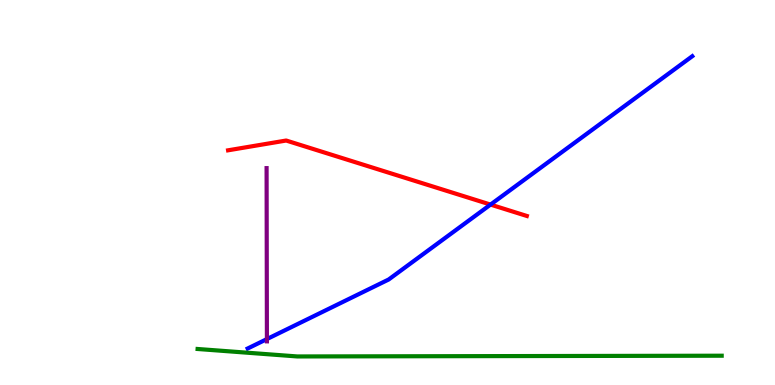[{'lines': ['blue', 'red'], 'intersections': [{'x': 6.33, 'y': 4.69}]}, {'lines': ['green', 'red'], 'intersections': []}, {'lines': ['purple', 'red'], 'intersections': []}, {'lines': ['blue', 'green'], 'intersections': []}, {'lines': ['blue', 'purple'], 'intersections': [{'x': 3.44, 'y': 1.19}]}, {'lines': ['green', 'purple'], 'intersections': []}]